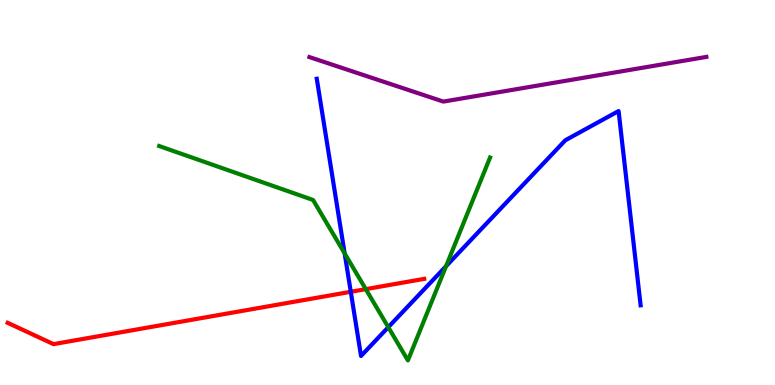[{'lines': ['blue', 'red'], 'intersections': [{'x': 4.53, 'y': 2.42}]}, {'lines': ['green', 'red'], 'intersections': [{'x': 4.72, 'y': 2.49}]}, {'lines': ['purple', 'red'], 'intersections': []}, {'lines': ['blue', 'green'], 'intersections': [{'x': 4.45, 'y': 3.42}, {'x': 5.01, 'y': 1.5}, {'x': 5.76, 'y': 3.09}]}, {'lines': ['blue', 'purple'], 'intersections': []}, {'lines': ['green', 'purple'], 'intersections': []}]